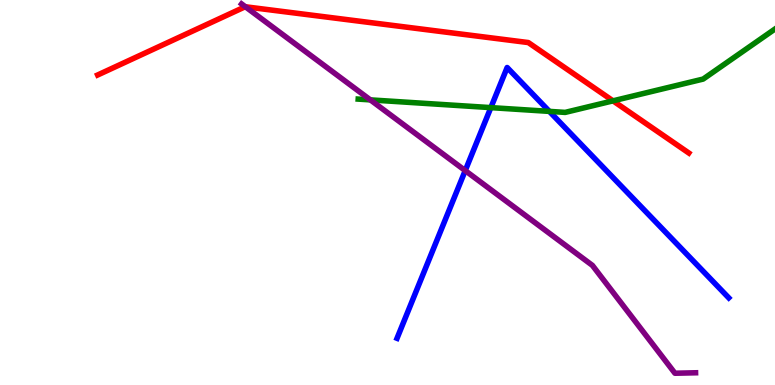[{'lines': ['blue', 'red'], 'intersections': []}, {'lines': ['green', 'red'], 'intersections': [{'x': 7.91, 'y': 7.38}]}, {'lines': ['purple', 'red'], 'intersections': [{'x': 3.17, 'y': 9.82}]}, {'lines': ['blue', 'green'], 'intersections': [{'x': 6.33, 'y': 7.2}, {'x': 7.09, 'y': 7.11}]}, {'lines': ['blue', 'purple'], 'intersections': [{'x': 6.0, 'y': 5.57}]}, {'lines': ['green', 'purple'], 'intersections': [{'x': 4.78, 'y': 7.41}]}]